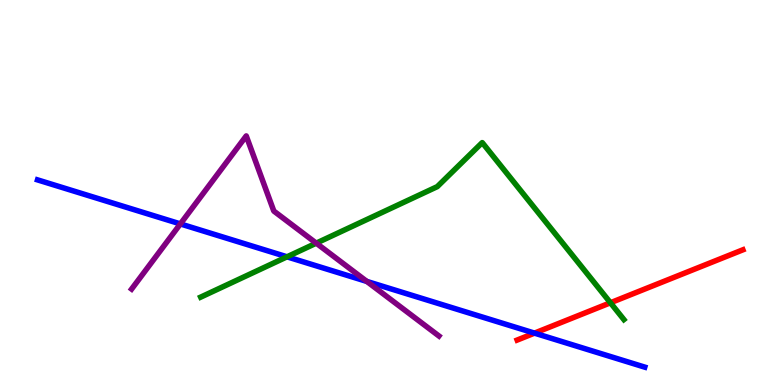[{'lines': ['blue', 'red'], 'intersections': [{'x': 6.9, 'y': 1.35}]}, {'lines': ['green', 'red'], 'intersections': [{'x': 7.88, 'y': 2.14}]}, {'lines': ['purple', 'red'], 'intersections': []}, {'lines': ['blue', 'green'], 'intersections': [{'x': 3.7, 'y': 3.33}]}, {'lines': ['blue', 'purple'], 'intersections': [{'x': 2.33, 'y': 4.18}, {'x': 4.73, 'y': 2.69}]}, {'lines': ['green', 'purple'], 'intersections': [{'x': 4.08, 'y': 3.68}]}]